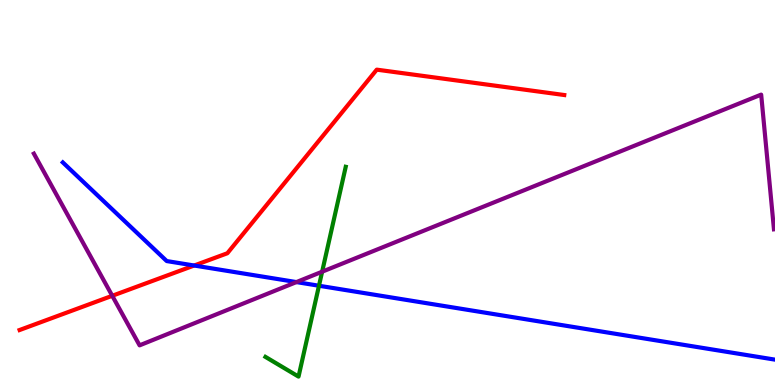[{'lines': ['blue', 'red'], 'intersections': [{'x': 2.51, 'y': 3.1}]}, {'lines': ['green', 'red'], 'intersections': []}, {'lines': ['purple', 'red'], 'intersections': [{'x': 1.45, 'y': 2.32}]}, {'lines': ['blue', 'green'], 'intersections': [{'x': 4.12, 'y': 2.58}]}, {'lines': ['blue', 'purple'], 'intersections': [{'x': 3.82, 'y': 2.67}]}, {'lines': ['green', 'purple'], 'intersections': [{'x': 4.16, 'y': 2.94}]}]